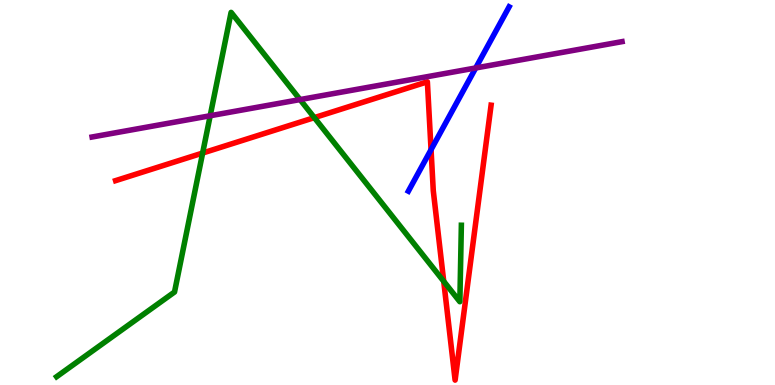[{'lines': ['blue', 'red'], 'intersections': [{'x': 5.56, 'y': 6.11}]}, {'lines': ['green', 'red'], 'intersections': [{'x': 2.61, 'y': 6.02}, {'x': 4.06, 'y': 6.94}, {'x': 5.73, 'y': 2.69}]}, {'lines': ['purple', 'red'], 'intersections': []}, {'lines': ['blue', 'green'], 'intersections': []}, {'lines': ['blue', 'purple'], 'intersections': [{'x': 6.14, 'y': 8.23}]}, {'lines': ['green', 'purple'], 'intersections': [{'x': 2.71, 'y': 6.99}, {'x': 3.87, 'y': 7.41}]}]